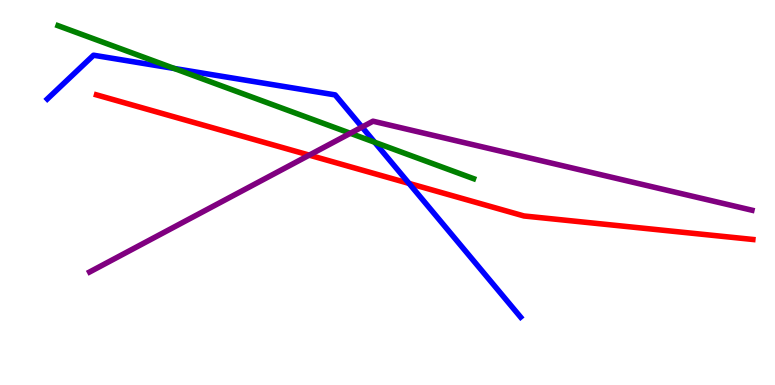[{'lines': ['blue', 'red'], 'intersections': [{'x': 5.28, 'y': 5.24}]}, {'lines': ['green', 'red'], 'intersections': []}, {'lines': ['purple', 'red'], 'intersections': [{'x': 3.99, 'y': 5.97}]}, {'lines': ['blue', 'green'], 'intersections': [{'x': 2.25, 'y': 8.22}, {'x': 4.83, 'y': 6.31}]}, {'lines': ['blue', 'purple'], 'intersections': [{'x': 4.67, 'y': 6.7}]}, {'lines': ['green', 'purple'], 'intersections': [{'x': 4.52, 'y': 6.54}]}]